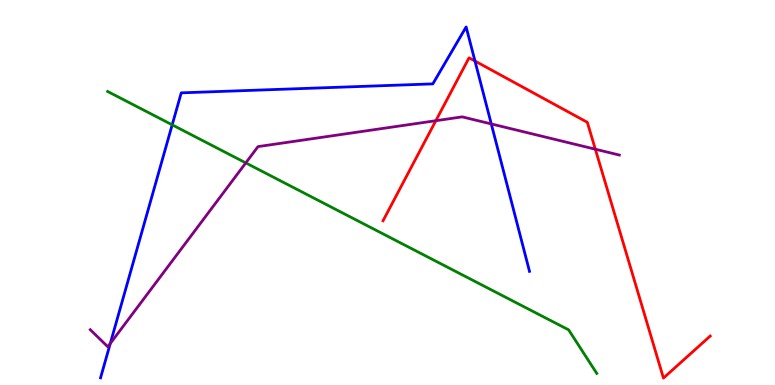[{'lines': ['blue', 'red'], 'intersections': [{'x': 6.13, 'y': 8.41}]}, {'lines': ['green', 'red'], 'intersections': []}, {'lines': ['purple', 'red'], 'intersections': [{'x': 5.62, 'y': 6.86}, {'x': 7.68, 'y': 6.12}]}, {'lines': ['blue', 'green'], 'intersections': [{'x': 2.22, 'y': 6.76}]}, {'lines': ['blue', 'purple'], 'intersections': [{'x': 1.42, 'y': 1.08}, {'x': 6.34, 'y': 6.78}]}, {'lines': ['green', 'purple'], 'intersections': [{'x': 3.17, 'y': 5.77}]}]